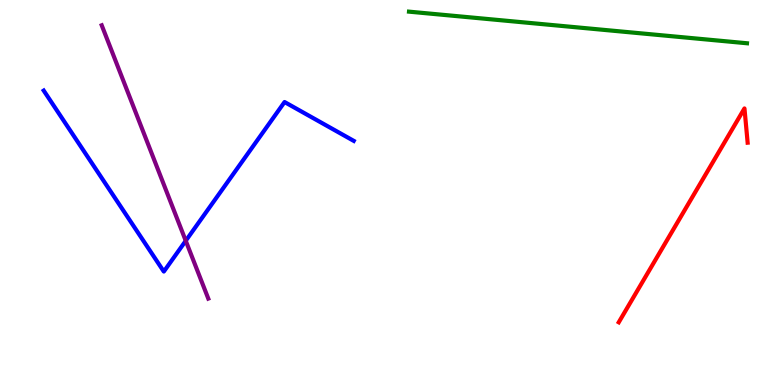[{'lines': ['blue', 'red'], 'intersections': []}, {'lines': ['green', 'red'], 'intersections': []}, {'lines': ['purple', 'red'], 'intersections': []}, {'lines': ['blue', 'green'], 'intersections': []}, {'lines': ['blue', 'purple'], 'intersections': [{'x': 2.4, 'y': 3.75}]}, {'lines': ['green', 'purple'], 'intersections': []}]